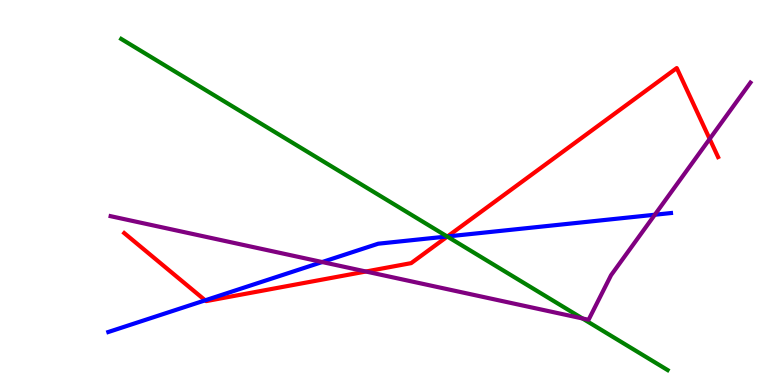[{'lines': ['blue', 'red'], 'intersections': [{'x': 2.65, 'y': 2.2}, {'x': 5.77, 'y': 3.86}]}, {'lines': ['green', 'red'], 'intersections': [{'x': 5.77, 'y': 3.86}]}, {'lines': ['purple', 'red'], 'intersections': [{'x': 4.72, 'y': 2.95}, {'x': 9.16, 'y': 6.39}]}, {'lines': ['blue', 'green'], 'intersections': [{'x': 5.77, 'y': 3.86}]}, {'lines': ['blue', 'purple'], 'intersections': [{'x': 4.16, 'y': 3.19}, {'x': 8.45, 'y': 4.42}]}, {'lines': ['green', 'purple'], 'intersections': [{'x': 7.52, 'y': 1.73}]}]